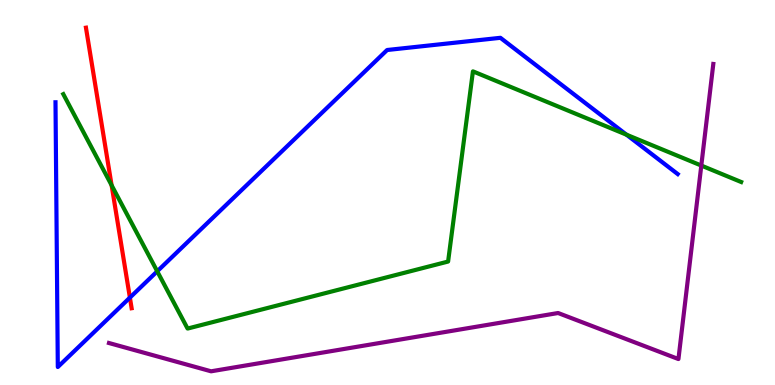[{'lines': ['blue', 'red'], 'intersections': [{'x': 1.68, 'y': 2.27}]}, {'lines': ['green', 'red'], 'intersections': [{'x': 1.44, 'y': 5.19}]}, {'lines': ['purple', 'red'], 'intersections': []}, {'lines': ['blue', 'green'], 'intersections': [{'x': 2.03, 'y': 2.95}, {'x': 8.08, 'y': 6.5}]}, {'lines': ['blue', 'purple'], 'intersections': []}, {'lines': ['green', 'purple'], 'intersections': [{'x': 9.05, 'y': 5.7}]}]